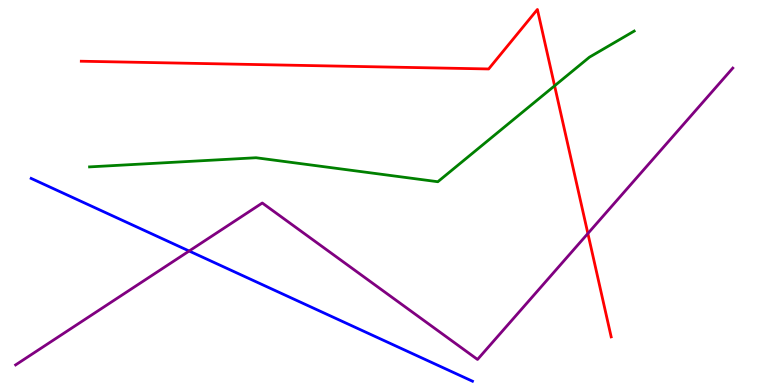[{'lines': ['blue', 'red'], 'intersections': []}, {'lines': ['green', 'red'], 'intersections': [{'x': 7.16, 'y': 7.77}]}, {'lines': ['purple', 'red'], 'intersections': [{'x': 7.59, 'y': 3.94}]}, {'lines': ['blue', 'green'], 'intersections': []}, {'lines': ['blue', 'purple'], 'intersections': [{'x': 2.44, 'y': 3.48}]}, {'lines': ['green', 'purple'], 'intersections': []}]